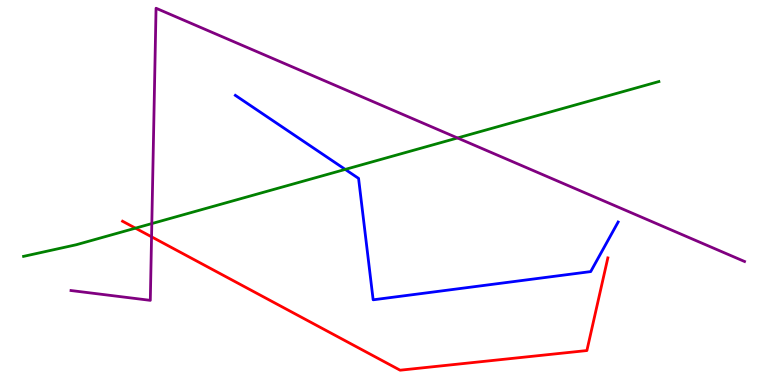[{'lines': ['blue', 'red'], 'intersections': []}, {'lines': ['green', 'red'], 'intersections': [{'x': 1.75, 'y': 4.07}]}, {'lines': ['purple', 'red'], 'intersections': [{'x': 1.96, 'y': 3.85}]}, {'lines': ['blue', 'green'], 'intersections': [{'x': 4.45, 'y': 5.6}]}, {'lines': ['blue', 'purple'], 'intersections': []}, {'lines': ['green', 'purple'], 'intersections': [{'x': 1.96, 'y': 4.19}, {'x': 5.9, 'y': 6.42}]}]